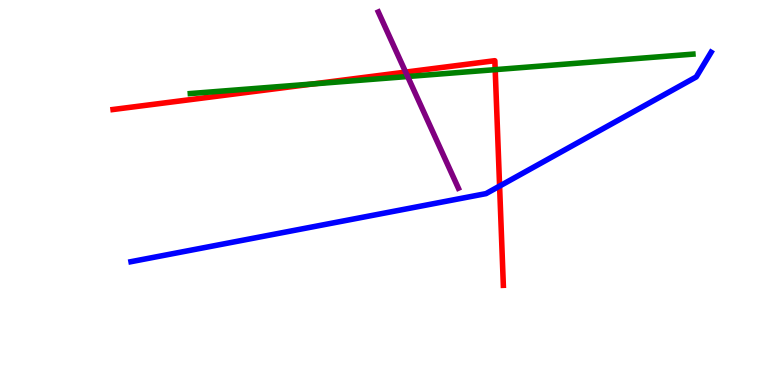[{'lines': ['blue', 'red'], 'intersections': [{'x': 6.45, 'y': 5.17}]}, {'lines': ['green', 'red'], 'intersections': [{'x': 4.04, 'y': 7.82}, {'x': 6.39, 'y': 8.19}]}, {'lines': ['purple', 'red'], 'intersections': [{'x': 5.23, 'y': 8.13}]}, {'lines': ['blue', 'green'], 'intersections': []}, {'lines': ['blue', 'purple'], 'intersections': []}, {'lines': ['green', 'purple'], 'intersections': [{'x': 5.26, 'y': 8.01}]}]